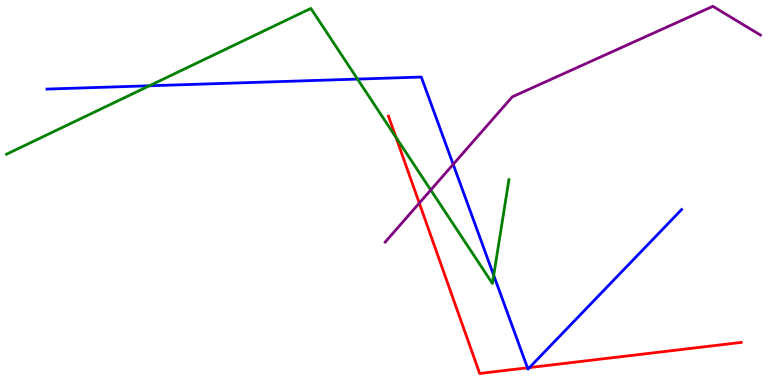[{'lines': ['blue', 'red'], 'intersections': [{'x': 6.81, 'y': 0.447}, {'x': 6.83, 'y': 0.453}]}, {'lines': ['green', 'red'], 'intersections': [{'x': 5.11, 'y': 6.43}]}, {'lines': ['purple', 'red'], 'intersections': [{'x': 5.41, 'y': 4.72}]}, {'lines': ['blue', 'green'], 'intersections': [{'x': 1.93, 'y': 7.77}, {'x': 4.61, 'y': 7.95}, {'x': 6.37, 'y': 2.85}]}, {'lines': ['blue', 'purple'], 'intersections': [{'x': 5.85, 'y': 5.73}]}, {'lines': ['green', 'purple'], 'intersections': [{'x': 5.56, 'y': 5.06}]}]